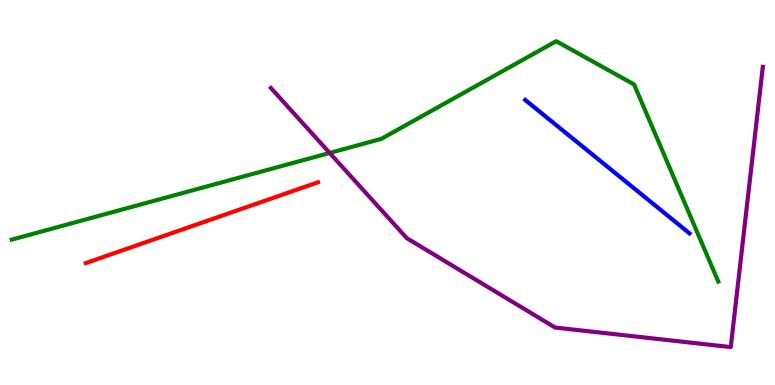[{'lines': ['blue', 'red'], 'intersections': []}, {'lines': ['green', 'red'], 'intersections': []}, {'lines': ['purple', 'red'], 'intersections': []}, {'lines': ['blue', 'green'], 'intersections': []}, {'lines': ['blue', 'purple'], 'intersections': []}, {'lines': ['green', 'purple'], 'intersections': [{'x': 4.25, 'y': 6.03}]}]